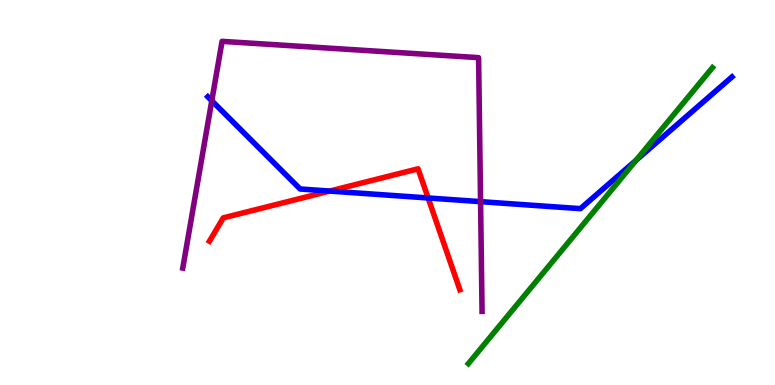[{'lines': ['blue', 'red'], 'intersections': [{'x': 4.25, 'y': 5.04}, {'x': 5.52, 'y': 4.86}]}, {'lines': ['green', 'red'], 'intersections': []}, {'lines': ['purple', 'red'], 'intersections': []}, {'lines': ['blue', 'green'], 'intersections': [{'x': 8.21, 'y': 5.84}]}, {'lines': ['blue', 'purple'], 'intersections': [{'x': 2.73, 'y': 7.38}, {'x': 6.2, 'y': 4.76}]}, {'lines': ['green', 'purple'], 'intersections': []}]